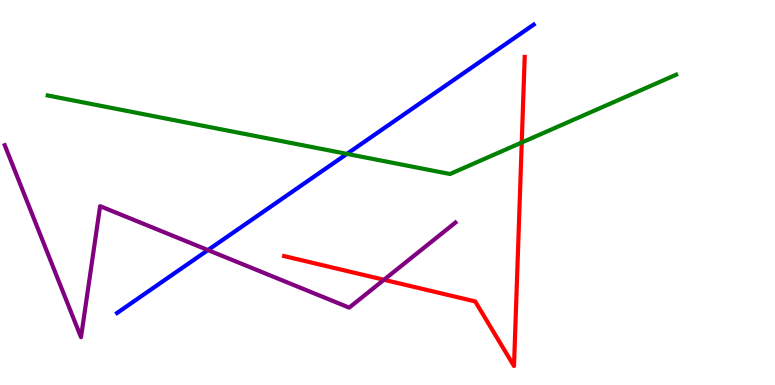[{'lines': ['blue', 'red'], 'intersections': []}, {'lines': ['green', 'red'], 'intersections': [{'x': 6.73, 'y': 6.3}]}, {'lines': ['purple', 'red'], 'intersections': [{'x': 4.95, 'y': 2.73}]}, {'lines': ['blue', 'green'], 'intersections': [{'x': 4.48, 'y': 6.0}]}, {'lines': ['blue', 'purple'], 'intersections': [{'x': 2.68, 'y': 3.5}]}, {'lines': ['green', 'purple'], 'intersections': []}]